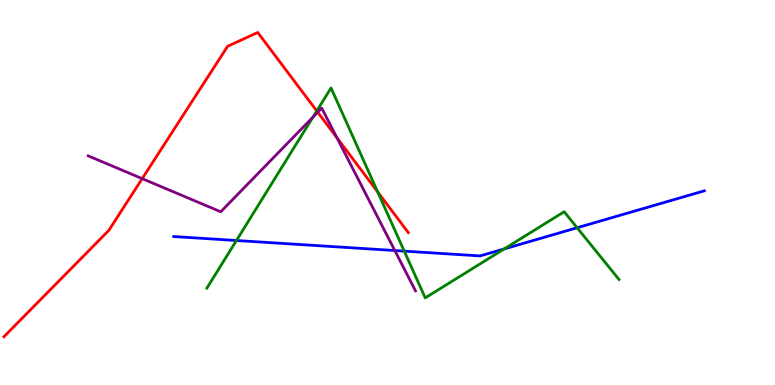[{'lines': ['blue', 'red'], 'intersections': []}, {'lines': ['green', 'red'], 'intersections': [{'x': 4.09, 'y': 7.12}, {'x': 4.87, 'y': 5.01}]}, {'lines': ['purple', 'red'], 'intersections': [{'x': 1.83, 'y': 5.36}, {'x': 4.1, 'y': 7.09}, {'x': 4.35, 'y': 6.42}]}, {'lines': ['blue', 'green'], 'intersections': [{'x': 3.05, 'y': 3.75}, {'x': 5.22, 'y': 3.48}, {'x': 6.51, 'y': 3.53}, {'x': 7.45, 'y': 4.08}]}, {'lines': ['blue', 'purple'], 'intersections': [{'x': 5.09, 'y': 3.49}]}, {'lines': ['green', 'purple'], 'intersections': [{'x': 4.04, 'y': 6.96}]}]